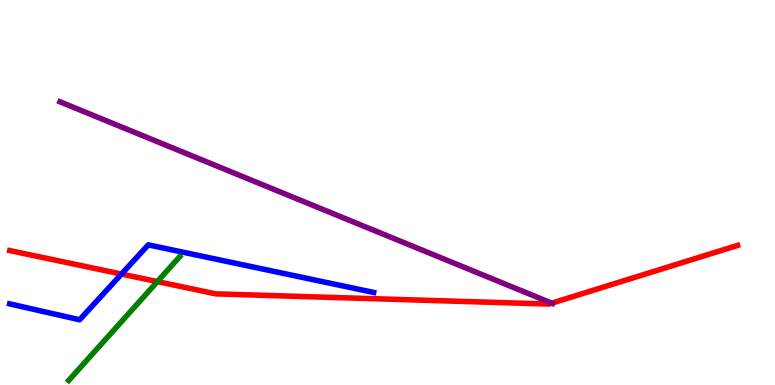[{'lines': ['blue', 'red'], 'intersections': [{'x': 1.57, 'y': 2.88}]}, {'lines': ['green', 'red'], 'intersections': [{'x': 2.03, 'y': 2.69}]}, {'lines': ['purple', 'red'], 'intersections': [{'x': 7.12, 'y': 2.13}]}, {'lines': ['blue', 'green'], 'intersections': []}, {'lines': ['blue', 'purple'], 'intersections': []}, {'lines': ['green', 'purple'], 'intersections': []}]